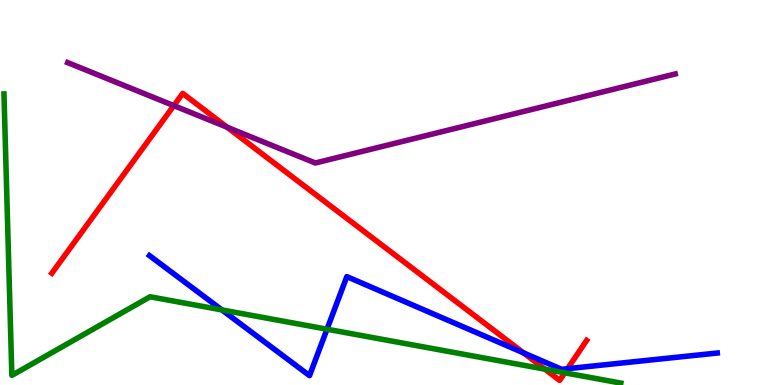[{'lines': ['blue', 'red'], 'intersections': [{'x': 6.75, 'y': 0.835}, {'x': 7.32, 'y': 0.424}]}, {'lines': ['green', 'red'], 'intersections': [{'x': 7.03, 'y': 0.411}, {'x': 7.29, 'y': 0.317}]}, {'lines': ['purple', 'red'], 'intersections': [{'x': 2.24, 'y': 7.26}, {'x': 2.93, 'y': 6.69}]}, {'lines': ['blue', 'green'], 'intersections': [{'x': 2.86, 'y': 1.95}, {'x': 4.22, 'y': 1.45}]}, {'lines': ['blue', 'purple'], 'intersections': []}, {'lines': ['green', 'purple'], 'intersections': []}]